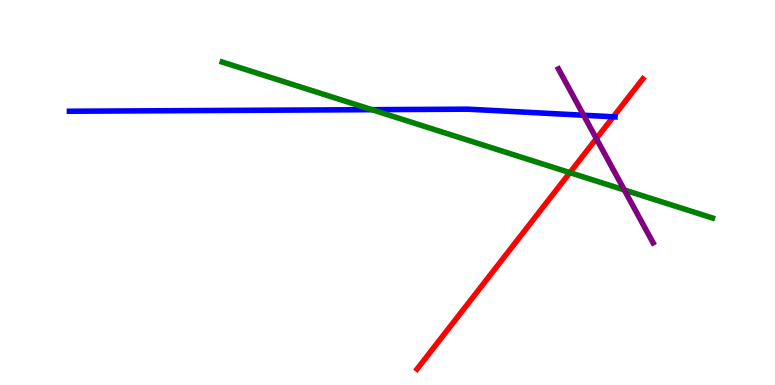[{'lines': ['blue', 'red'], 'intersections': [{'x': 7.91, 'y': 6.97}]}, {'lines': ['green', 'red'], 'intersections': [{'x': 7.35, 'y': 5.52}]}, {'lines': ['purple', 'red'], 'intersections': [{'x': 7.69, 'y': 6.4}]}, {'lines': ['blue', 'green'], 'intersections': [{'x': 4.8, 'y': 7.15}]}, {'lines': ['blue', 'purple'], 'intersections': [{'x': 7.53, 'y': 7.01}]}, {'lines': ['green', 'purple'], 'intersections': [{'x': 8.06, 'y': 5.07}]}]